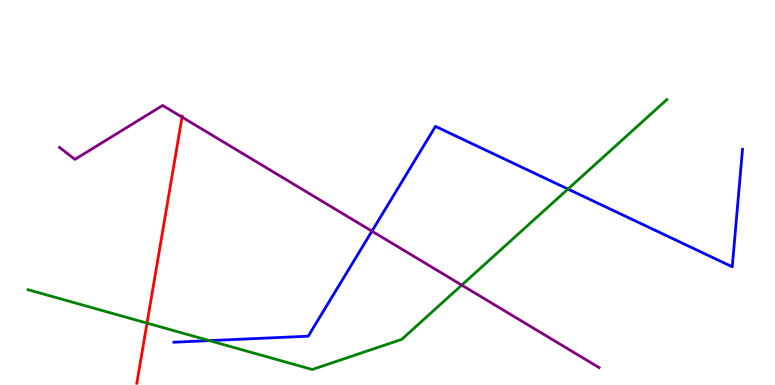[{'lines': ['blue', 'red'], 'intersections': []}, {'lines': ['green', 'red'], 'intersections': [{'x': 1.9, 'y': 1.61}]}, {'lines': ['purple', 'red'], 'intersections': [{'x': 2.35, 'y': 6.96}]}, {'lines': ['blue', 'green'], 'intersections': [{'x': 2.7, 'y': 1.15}, {'x': 7.33, 'y': 5.09}]}, {'lines': ['blue', 'purple'], 'intersections': [{'x': 4.8, 'y': 4.0}]}, {'lines': ['green', 'purple'], 'intersections': [{'x': 5.96, 'y': 2.59}]}]